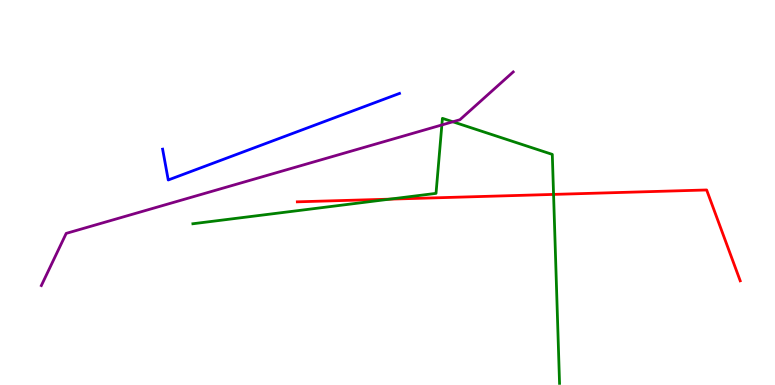[{'lines': ['blue', 'red'], 'intersections': []}, {'lines': ['green', 'red'], 'intersections': [{'x': 5.03, 'y': 4.83}, {'x': 7.14, 'y': 4.95}]}, {'lines': ['purple', 'red'], 'intersections': []}, {'lines': ['blue', 'green'], 'intersections': []}, {'lines': ['blue', 'purple'], 'intersections': []}, {'lines': ['green', 'purple'], 'intersections': [{'x': 5.7, 'y': 6.75}, {'x': 5.84, 'y': 6.84}]}]